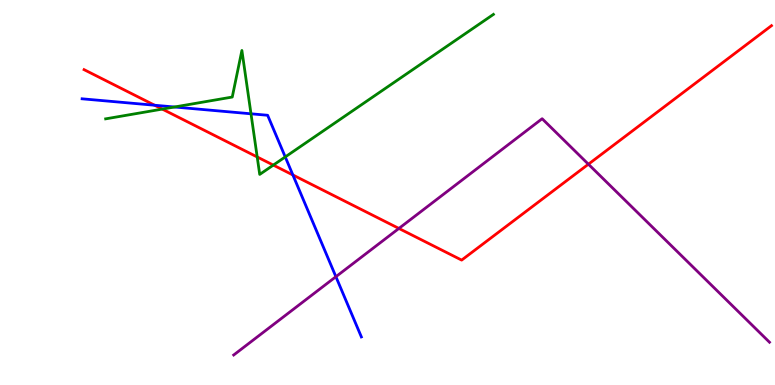[{'lines': ['blue', 'red'], 'intersections': [{'x': 2.0, 'y': 7.27}, {'x': 3.78, 'y': 5.46}]}, {'lines': ['green', 'red'], 'intersections': [{'x': 2.09, 'y': 7.17}, {'x': 3.32, 'y': 5.92}, {'x': 3.53, 'y': 5.71}]}, {'lines': ['purple', 'red'], 'intersections': [{'x': 5.15, 'y': 4.07}, {'x': 7.59, 'y': 5.73}]}, {'lines': ['blue', 'green'], 'intersections': [{'x': 2.25, 'y': 7.22}, {'x': 3.24, 'y': 7.04}, {'x': 3.68, 'y': 5.92}]}, {'lines': ['blue', 'purple'], 'intersections': [{'x': 4.33, 'y': 2.81}]}, {'lines': ['green', 'purple'], 'intersections': []}]